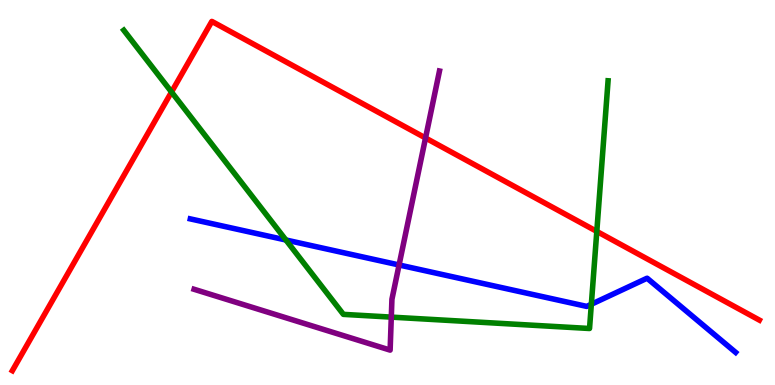[{'lines': ['blue', 'red'], 'intersections': []}, {'lines': ['green', 'red'], 'intersections': [{'x': 2.21, 'y': 7.61}, {'x': 7.7, 'y': 3.99}]}, {'lines': ['purple', 'red'], 'intersections': [{'x': 5.49, 'y': 6.42}]}, {'lines': ['blue', 'green'], 'intersections': [{'x': 3.69, 'y': 3.77}, {'x': 7.63, 'y': 2.1}]}, {'lines': ['blue', 'purple'], 'intersections': [{'x': 5.15, 'y': 3.12}]}, {'lines': ['green', 'purple'], 'intersections': [{'x': 5.05, 'y': 1.76}]}]